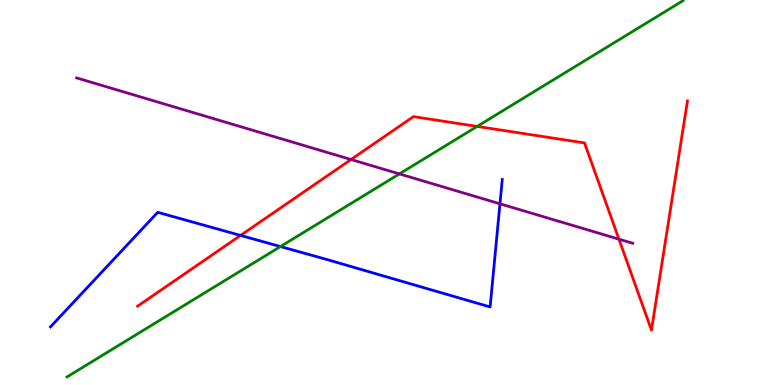[{'lines': ['blue', 'red'], 'intersections': [{'x': 3.1, 'y': 3.89}]}, {'lines': ['green', 'red'], 'intersections': [{'x': 6.16, 'y': 6.72}]}, {'lines': ['purple', 'red'], 'intersections': [{'x': 4.53, 'y': 5.86}, {'x': 7.99, 'y': 3.79}]}, {'lines': ['blue', 'green'], 'intersections': [{'x': 3.62, 'y': 3.6}]}, {'lines': ['blue', 'purple'], 'intersections': [{'x': 6.45, 'y': 4.71}]}, {'lines': ['green', 'purple'], 'intersections': [{'x': 5.15, 'y': 5.48}]}]